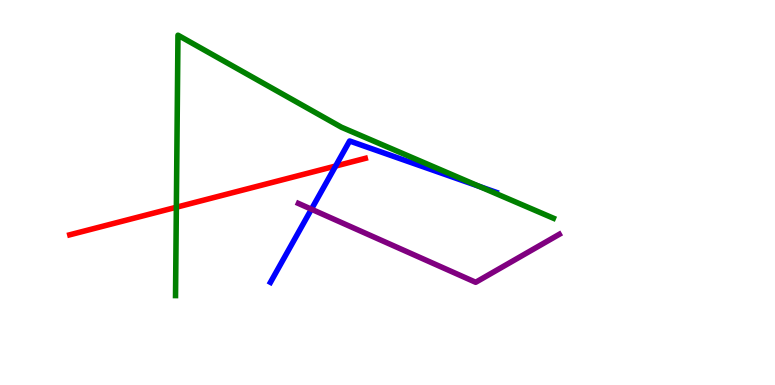[{'lines': ['blue', 'red'], 'intersections': [{'x': 4.33, 'y': 5.69}]}, {'lines': ['green', 'red'], 'intersections': [{'x': 2.28, 'y': 4.62}]}, {'lines': ['purple', 'red'], 'intersections': []}, {'lines': ['blue', 'green'], 'intersections': [{'x': 6.18, 'y': 5.16}]}, {'lines': ['blue', 'purple'], 'intersections': [{'x': 4.02, 'y': 4.57}]}, {'lines': ['green', 'purple'], 'intersections': []}]